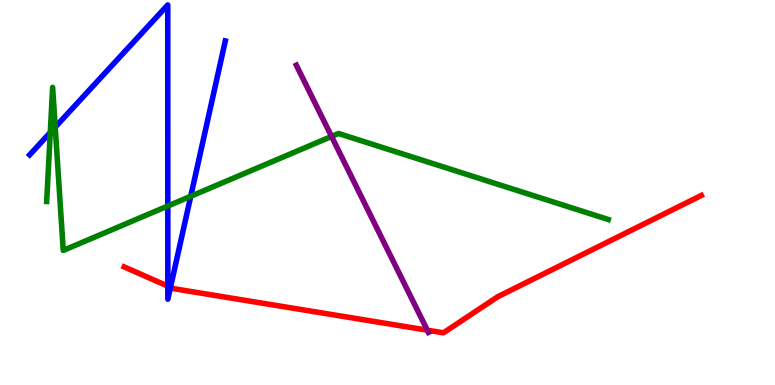[{'lines': ['blue', 'red'], 'intersections': [{'x': 2.17, 'y': 2.57}, {'x': 2.2, 'y': 2.54}]}, {'lines': ['green', 'red'], 'intersections': []}, {'lines': ['purple', 'red'], 'intersections': [{'x': 5.51, 'y': 1.42}]}, {'lines': ['blue', 'green'], 'intersections': [{'x': 0.649, 'y': 6.56}, {'x': 0.713, 'y': 6.7}, {'x': 2.17, 'y': 4.65}, {'x': 2.46, 'y': 4.9}]}, {'lines': ['blue', 'purple'], 'intersections': []}, {'lines': ['green', 'purple'], 'intersections': [{'x': 4.28, 'y': 6.46}]}]